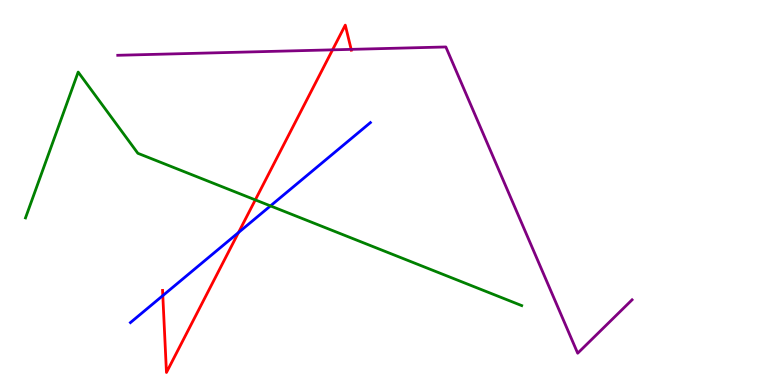[{'lines': ['blue', 'red'], 'intersections': [{'x': 2.1, 'y': 2.32}, {'x': 3.08, 'y': 3.96}]}, {'lines': ['green', 'red'], 'intersections': [{'x': 3.29, 'y': 4.81}]}, {'lines': ['purple', 'red'], 'intersections': [{'x': 4.29, 'y': 8.71}, {'x': 4.53, 'y': 8.72}]}, {'lines': ['blue', 'green'], 'intersections': [{'x': 3.49, 'y': 4.65}]}, {'lines': ['blue', 'purple'], 'intersections': []}, {'lines': ['green', 'purple'], 'intersections': []}]